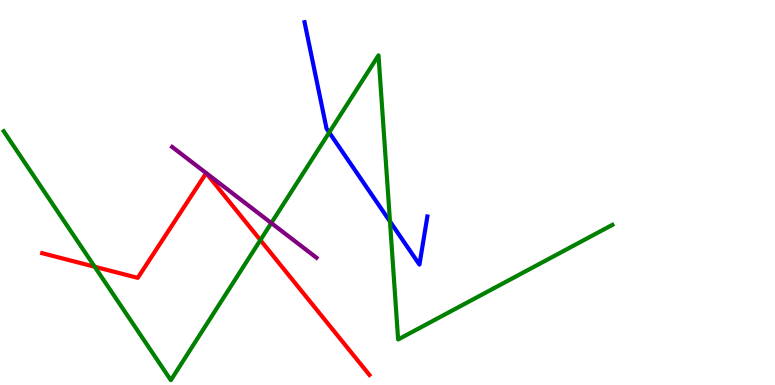[{'lines': ['blue', 'red'], 'intersections': []}, {'lines': ['green', 'red'], 'intersections': [{'x': 1.22, 'y': 3.07}, {'x': 3.36, 'y': 3.76}]}, {'lines': ['purple', 'red'], 'intersections': []}, {'lines': ['blue', 'green'], 'intersections': [{'x': 4.25, 'y': 6.56}, {'x': 5.03, 'y': 4.25}]}, {'lines': ['blue', 'purple'], 'intersections': []}, {'lines': ['green', 'purple'], 'intersections': [{'x': 3.5, 'y': 4.21}]}]